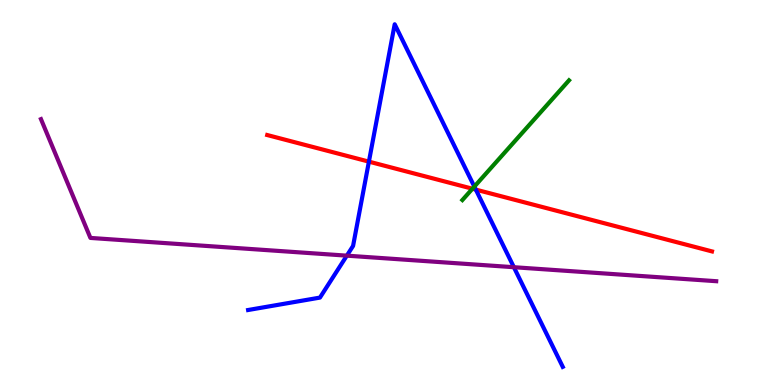[{'lines': ['blue', 'red'], 'intersections': [{'x': 4.76, 'y': 5.8}, {'x': 6.14, 'y': 5.07}]}, {'lines': ['green', 'red'], 'intersections': [{'x': 6.1, 'y': 5.1}]}, {'lines': ['purple', 'red'], 'intersections': []}, {'lines': ['blue', 'green'], 'intersections': [{'x': 6.12, 'y': 5.15}]}, {'lines': ['blue', 'purple'], 'intersections': [{'x': 4.48, 'y': 3.36}, {'x': 6.63, 'y': 3.06}]}, {'lines': ['green', 'purple'], 'intersections': []}]